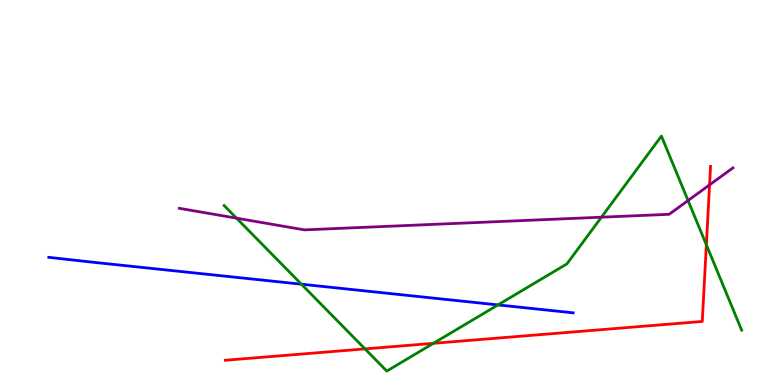[{'lines': ['blue', 'red'], 'intersections': []}, {'lines': ['green', 'red'], 'intersections': [{'x': 4.71, 'y': 0.938}, {'x': 5.59, 'y': 1.08}, {'x': 9.11, 'y': 3.64}]}, {'lines': ['purple', 'red'], 'intersections': [{'x': 9.16, 'y': 5.2}]}, {'lines': ['blue', 'green'], 'intersections': [{'x': 3.89, 'y': 2.62}, {'x': 6.43, 'y': 2.08}]}, {'lines': ['blue', 'purple'], 'intersections': []}, {'lines': ['green', 'purple'], 'intersections': [{'x': 3.05, 'y': 4.33}, {'x': 7.76, 'y': 4.36}, {'x': 8.88, 'y': 4.79}]}]